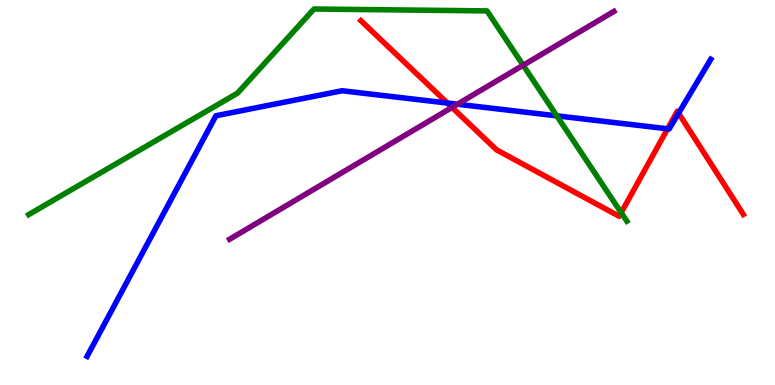[{'lines': ['blue', 'red'], 'intersections': [{'x': 5.77, 'y': 7.32}, {'x': 8.61, 'y': 6.65}, {'x': 8.76, 'y': 7.06}]}, {'lines': ['green', 'red'], 'intersections': [{'x': 8.02, 'y': 4.48}]}, {'lines': ['purple', 'red'], 'intersections': [{'x': 5.83, 'y': 7.21}]}, {'lines': ['blue', 'green'], 'intersections': [{'x': 7.18, 'y': 6.99}]}, {'lines': ['blue', 'purple'], 'intersections': [{'x': 5.9, 'y': 7.29}]}, {'lines': ['green', 'purple'], 'intersections': [{'x': 6.75, 'y': 8.31}]}]